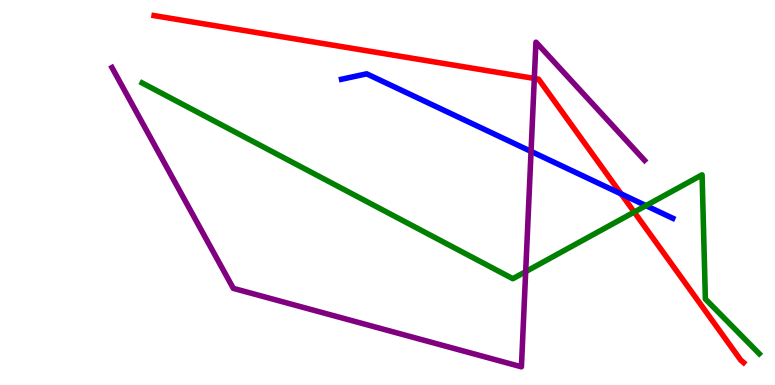[{'lines': ['blue', 'red'], 'intersections': [{'x': 8.01, 'y': 4.96}]}, {'lines': ['green', 'red'], 'intersections': [{'x': 8.18, 'y': 4.49}]}, {'lines': ['purple', 'red'], 'intersections': [{'x': 6.89, 'y': 7.96}]}, {'lines': ['blue', 'green'], 'intersections': [{'x': 8.34, 'y': 4.66}]}, {'lines': ['blue', 'purple'], 'intersections': [{'x': 6.85, 'y': 6.07}]}, {'lines': ['green', 'purple'], 'intersections': [{'x': 6.78, 'y': 2.94}]}]